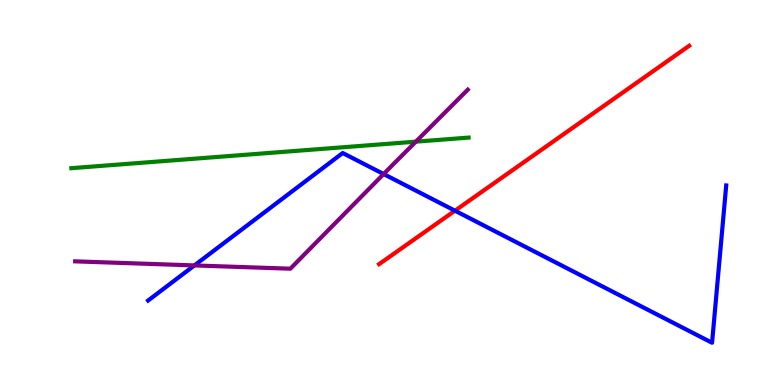[{'lines': ['blue', 'red'], 'intersections': [{'x': 5.87, 'y': 4.53}]}, {'lines': ['green', 'red'], 'intersections': []}, {'lines': ['purple', 'red'], 'intersections': []}, {'lines': ['blue', 'green'], 'intersections': []}, {'lines': ['blue', 'purple'], 'intersections': [{'x': 2.51, 'y': 3.11}, {'x': 4.95, 'y': 5.48}]}, {'lines': ['green', 'purple'], 'intersections': [{'x': 5.37, 'y': 6.32}]}]